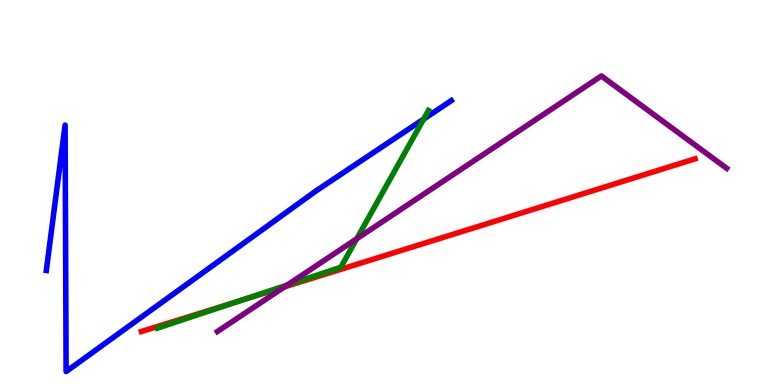[{'lines': ['blue', 'red'], 'intersections': []}, {'lines': ['green', 'red'], 'intersections': [{'x': 3.07, 'y': 2.17}]}, {'lines': ['purple', 'red'], 'intersections': [{'x': 3.67, 'y': 2.55}]}, {'lines': ['blue', 'green'], 'intersections': [{'x': 5.47, 'y': 6.91}]}, {'lines': ['blue', 'purple'], 'intersections': []}, {'lines': ['green', 'purple'], 'intersections': [{'x': 3.71, 'y': 2.6}, {'x': 4.6, 'y': 3.8}]}]